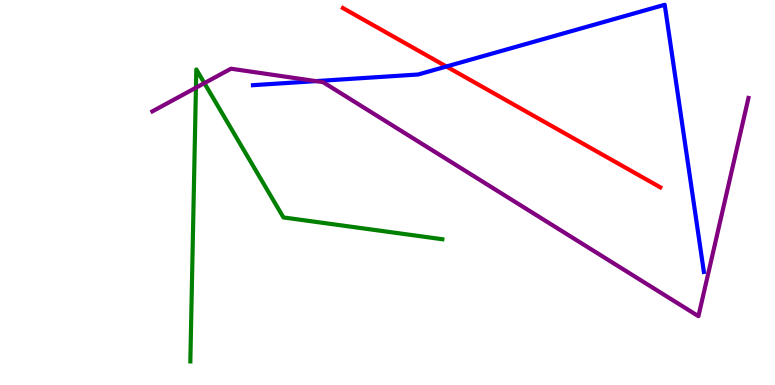[{'lines': ['blue', 'red'], 'intersections': [{'x': 5.76, 'y': 8.27}]}, {'lines': ['green', 'red'], 'intersections': []}, {'lines': ['purple', 'red'], 'intersections': []}, {'lines': ['blue', 'green'], 'intersections': []}, {'lines': ['blue', 'purple'], 'intersections': [{'x': 4.08, 'y': 7.89}]}, {'lines': ['green', 'purple'], 'intersections': [{'x': 2.53, 'y': 7.72}, {'x': 2.64, 'y': 7.84}]}]